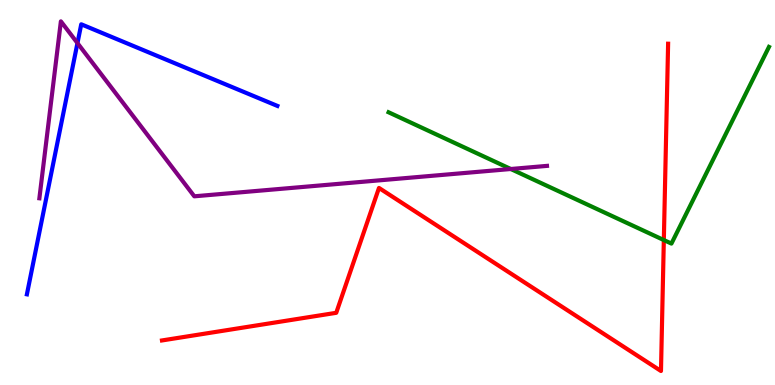[{'lines': ['blue', 'red'], 'intersections': []}, {'lines': ['green', 'red'], 'intersections': [{'x': 8.57, 'y': 3.76}]}, {'lines': ['purple', 'red'], 'intersections': []}, {'lines': ['blue', 'green'], 'intersections': []}, {'lines': ['blue', 'purple'], 'intersections': [{'x': 0.999, 'y': 8.88}]}, {'lines': ['green', 'purple'], 'intersections': [{'x': 6.59, 'y': 5.61}]}]